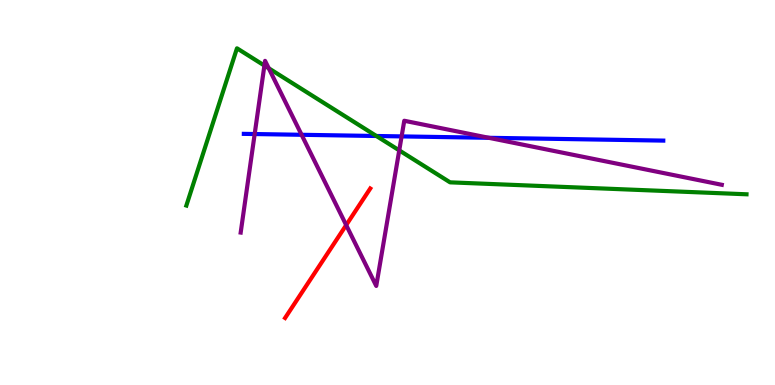[{'lines': ['blue', 'red'], 'intersections': []}, {'lines': ['green', 'red'], 'intersections': []}, {'lines': ['purple', 'red'], 'intersections': [{'x': 4.47, 'y': 4.15}]}, {'lines': ['blue', 'green'], 'intersections': [{'x': 4.86, 'y': 6.47}]}, {'lines': ['blue', 'purple'], 'intersections': [{'x': 3.29, 'y': 6.52}, {'x': 3.89, 'y': 6.5}, {'x': 5.18, 'y': 6.46}, {'x': 6.31, 'y': 6.42}]}, {'lines': ['green', 'purple'], 'intersections': [{'x': 3.41, 'y': 8.3}, {'x': 3.47, 'y': 8.23}, {'x': 5.15, 'y': 6.09}]}]